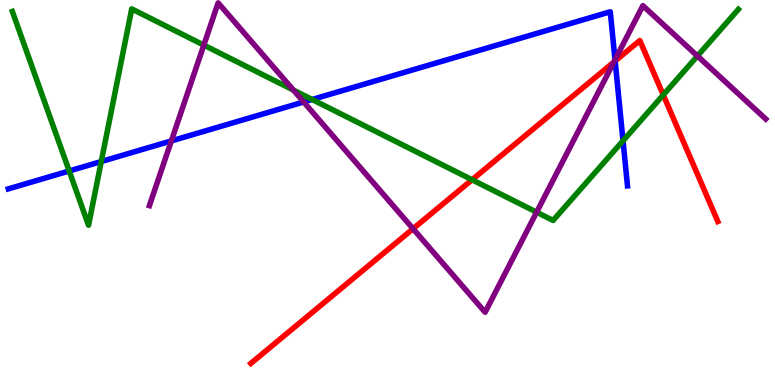[{'lines': ['blue', 'red'], 'intersections': [{'x': 7.94, 'y': 8.42}]}, {'lines': ['green', 'red'], 'intersections': [{'x': 6.09, 'y': 5.33}, {'x': 8.56, 'y': 7.53}]}, {'lines': ['purple', 'red'], 'intersections': [{'x': 5.33, 'y': 4.06}, {'x': 7.92, 'y': 8.39}]}, {'lines': ['blue', 'green'], 'intersections': [{'x': 0.893, 'y': 5.56}, {'x': 1.31, 'y': 5.8}, {'x': 4.03, 'y': 7.42}, {'x': 8.04, 'y': 6.34}]}, {'lines': ['blue', 'purple'], 'intersections': [{'x': 2.21, 'y': 6.34}, {'x': 3.92, 'y': 7.35}, {'x': 7.94, 'y': 8.45}]}, {'lines': ['green', 'purple'], 'intersections': [{'x': 2.63, 'y': 8.83}, {'x': 3.79, 'y': 7.66}, {'x': 6.92, 'y': 4.49}, {'x': 9.0, 'y': 8.55}]}]